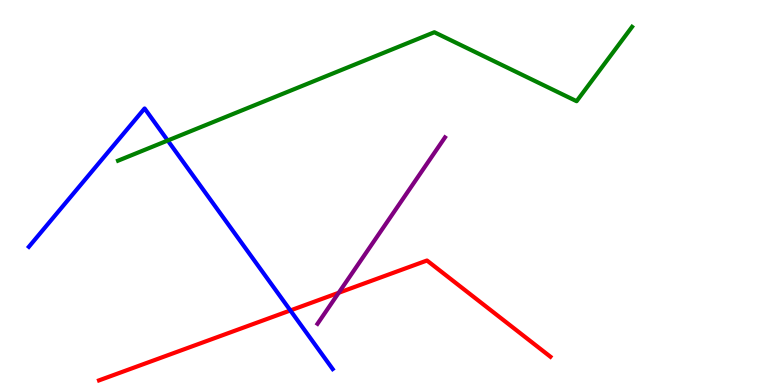[{'lines': ['blue', 'red'], 'intersections': [{'x': 3.75, 'y': 1.94}]}, {'lines': ['green', 'red'], 'intersections': []}, {'lines': ['purple', 'red'], 'intersections': [{'x': 4.37, 'y': 2.4}]}, {'lines': ['blue', 'green'], 'intersections': [{'x': 2.16, 'y': 6.35}]}, {'lines': ['blue', 'purple'], 'intersections': []}, {'lines': ['green', 'purple'], 'intersections': []}]